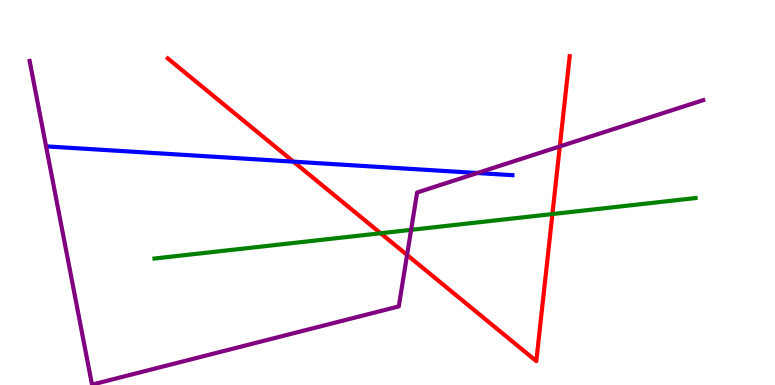[{'lines': ['blue', 'red'], 'intersections': [{'x': 3.79, 'y': 5.8}]}, {'lines': ['green', 'red'], 'intersections': [{'x': 4.91, 'y': 3.94}, {'x': 7.13, 'y': 4.44}]}, {'lines': ['purple', 'red'], 'intersections': [{'x': 5.25, 'y': 3.38}, {'x': 7.22, 'y': 6.2}]}, {'lines': ['blue', 'green'], 'intersections': []}, {'lines': ['blue', 'purple'], 'intersections': [{'x': 6.16, 'y': 5.51}]}, {'lines': ['green', 'purple'], 'intersections': [{'x': 5.3, 'y': 4.03}]}]